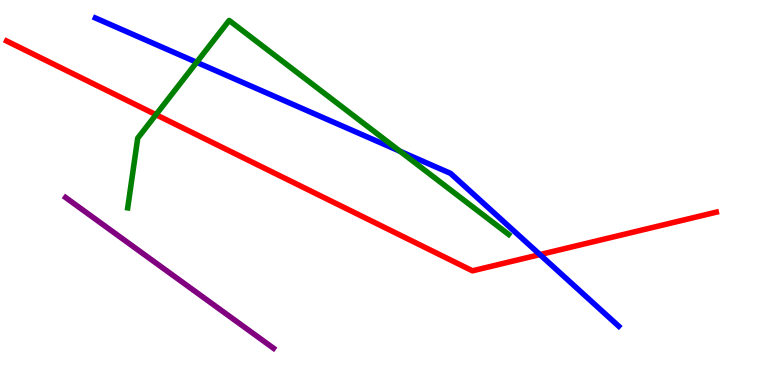[{'lines': ['blue', 'red'], 'intersections': [{'x': 6.97, 'y': 3.39}]}, {'lines': ['green', 'red'], 'intersections': [{'x': 2.01, 'y': 7.02}]}, {'lines': ['purple', 'red'], 'intersections': []}, {'lines': ['blue', 'green'], 'intersections': [{'x': 2.54, 'y': 8.38}, {'x': 5.16, 'y': 6.07}]}, {'lines': ['blue', 'purple'], 'intersections': []}, {'lines': ['green', 'purple'], 'intersections': []}]